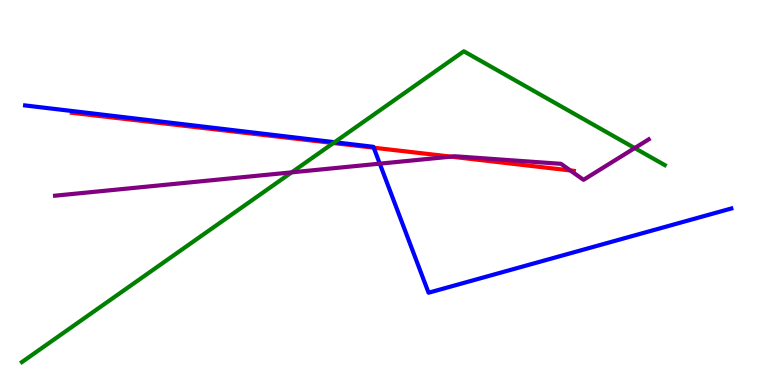[{'lines': ['blue', 'red'], 'intersections': [{'x': 4.82, 'y': 6.16}]}, {'lines': ['green', 'red'], 'intersections': [{'x': 4.3, 'y': 6.28}]}, {'lines': ['purple', 'red'], 'intersections': [{'x': 5.82, 'y': 5.93}, {'x': 7.36, 'y': 5.57}]}, {'lines': ['blue', 'green'], 'intersections': [{'x': 4.32, 'y': 6.31}]}, {'lines': ['blue', 'purple'], 'intersections': [{'x': 4.9, 'y': 5.75}]}, {'lines': ['green', 'purple'], 'intersections': [{'x': 3.76, 'y': 5.52}, {'x': 8.19, 'y': 6.15}]}]